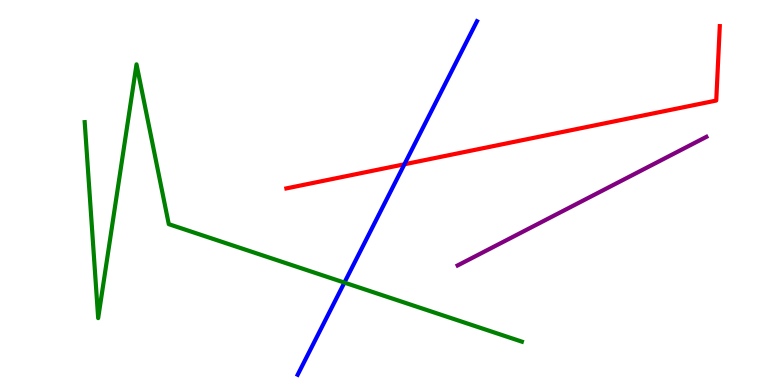[{'lines': ['blue', 'red'], 'intersections': [{'x': 5.22, 'y': 5.73}]}, {'lines': ['green', 'red'], 'intersections': []}, {'lines': ['purple', 'red'], 'intersections': []}, {'lines': ['blue', 'green'], 'intersections': [{'x': 4.44, 'y': 2.66}]}, {'lines': ['blue', 'purple'], 'intersections': []}, {'lines': ['green', 'purple'], 'intersections': []}]